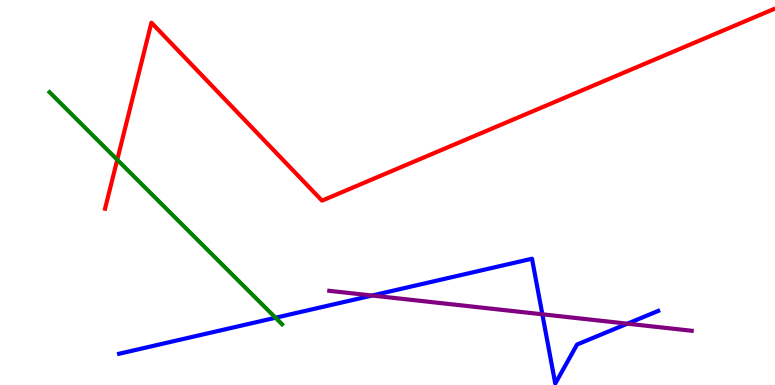[{'lines': ['blue', 'red'], 'intersections': []}, {'lines': ['green', 'red'], 'intersections': [{'x': 1.51, 'y': 5.85}]}, {'lines': ['purple', 'red'], 'intersections': []}, {'lines': ['blue', 'green'], 'intersections': [{'x': 3.56, 'y': 1.75}]}, {'lines': ['blue', 'purple'], 'intersections': [{'x': 4.8, 'y': 2.32}, {'x': 7.0, 'y': 1.84}, {'x': 8.1, 'y': 1.59}]}, {'lines': ['green', 'purple'], 'intersections': []}]